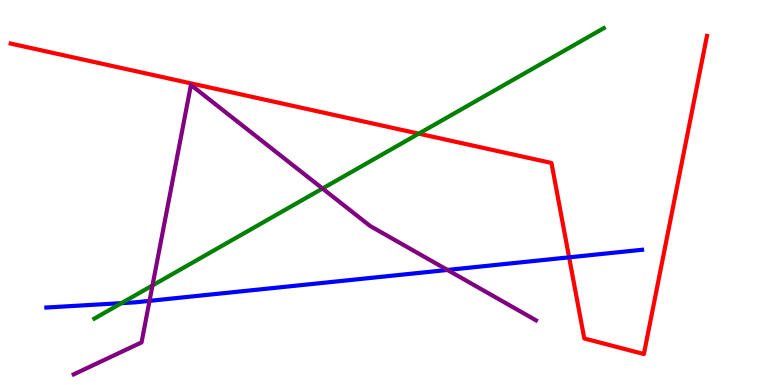[{'lines': ['blue', 'red'], 'intersections': [{'x': 7.34, 'y': 3.32}]}, {'lines': ['green', 'red'], 'intersections': [{'x': 5.4, 'y': 6.53}]}, {'lines': ['purple', 'red'], 'intersections': []}, {'lines': ['blue', 'green'], 'intersections': [{'x': 1.57, 'y': 2.13}]}, {'lines': ['blue', 'purple'], 'intersections': [{'x': 1.93, 'y': 2.19}, {'x': 5.77, 'y': 2.99}]}, {'lines': ['green', 'purple'], 'intersections': [{'x': 1.97, 'y': 2.59}, {'x': 4.16, 'y': 5.1}]}]